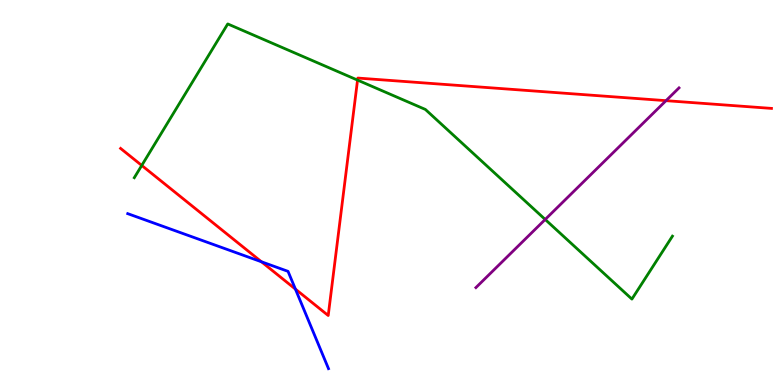[{'lines': ['blue', 'red'], 'intersections': [{'x': 3.37, 'y': 3.2}, {'x': 3.81, 'y': 2.49}]}, {'lines': ['green', 'red'], 'intersections': [{'x': 1.83, 'y': 5.7}, {'x': 4.61, 'y': 7.92}]}, {'lines': ['purple', 'red'], 'intersections': [{'x': 8.59, 'y': 7.39}]}, {'lines': ['blue', 'green'], 'intersections': []}, {'lines': ['blue', 'purple'], 'intersections': []}, {'lines': ['green', 'purple'], 'intersections': [{'x': 7.03, 'y': 4.3}]}]